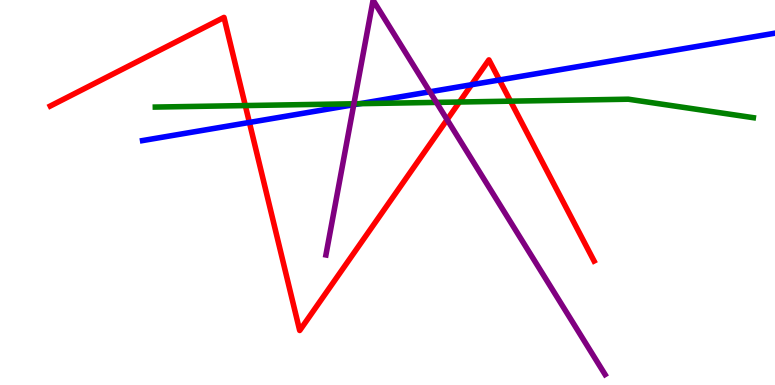[{'lines': ['blue', 'red'], 'intersections': [{'x': 3.22, 'y': 6.82}, {'x': 6.08, 'y': 7.8}, {'x': 6.44, 'y': 7.92}]}, {'lines': ['green', 'red'], 'intersections': [{'x': 3.17, 'y': 7.26}, {'x': 5.93, 'y': 7.35}, {'x': 6.59, 'y': 7.37}]}, {'lines': ['purple', 'red'], 'intersections': [{'x': 5.77, 'y': 6.89}]}, {'lines': ['blue', 'green'], 'intersections': [{'x': 4.64, 'y': 7.31}]}, {'lines': ['blue', 'purple'], 'intersections': [{'x': 4.56, 'y': 7.28}, {'x': 5.55, 'y': 7.62}]}, {'lines': ['green', 'purple'], 'intersections': [{'x': 4.57, 'y': 7.3}, {'x': 5.63, 'y': 7.34}]}]